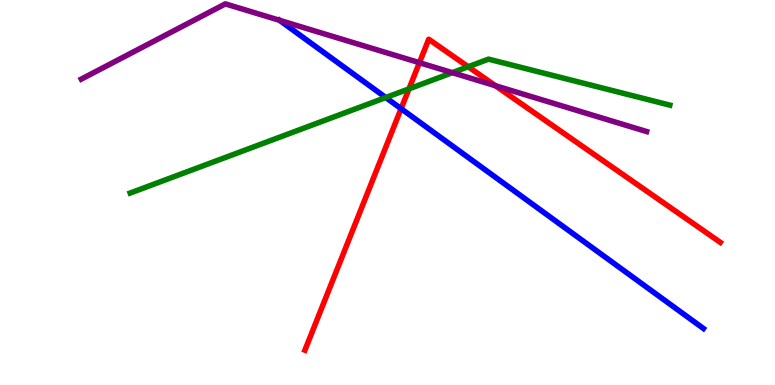[{'lines': ['blue', 'red'], 'intersections': [{'x': 5.18, 'y': 7.18}]}, {'lines': ['green', 'red'], 'intersections': [{'x': 5.28, 'y': 7.69}, {'x': 6.04, 'y': 8.27}]}, {'lines': ['purple', 'red'], 'intersections': [{'x': 5.41, 'y': 8.37}, {'x': 6.39, 'y': 7.77}]}, {'lines': ['blue', 'green'], 'intersections': [{'x': 4.98, 'y': 7.47}]}, {'lines': ['blue', 'purple'], 'intersections': [{'x': 3.61, 'y': 9.47}]}, {'lines': ['green', 'purple'], 'intersections': [{'x': 5.84, 'y': 8.11}]}]